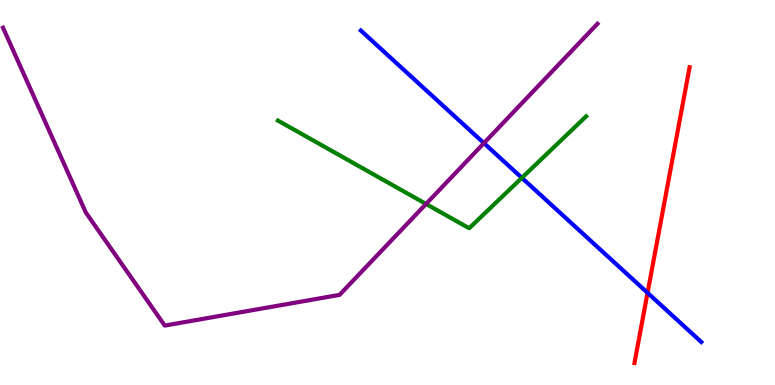[{'lines': ['blue', 'red'], 'intersections': [{'x': 8.36, 'y': 2.39}]}, {'lines': ['green', 'red'], 'intersections': []}, {'lines': ['purple', 'red'], 'intersections': []}, {'lines': ['blue', 'green'], 'intersections': [{'x': 6.73, 'y': 5.38}]}, {'lines': ['blue', 'purple'], 'intersections': [{'x': 6.24, 'y': 6.28}]}, {'lines': ['green', 'purple'], 'intersections': [{'x': 5.5, 'y': 4.7}]}]